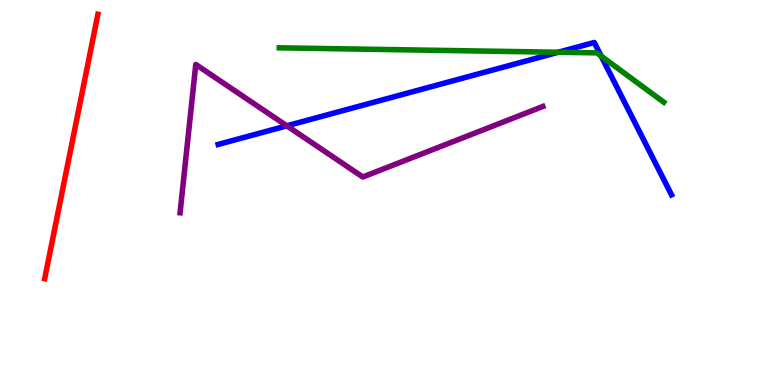[{'lines': ['blue', 'red'], 'intersections': []}, {'lines': ['green', 'red'], 'intersections': []}, {'lines': ['purple', 'red'], 'intersections': []}, {'lines': ['blue', 'green'], 'intersections': [{'x': 7.2, 'y': 8.64}, {'x': 7.76, 'y': 8.54}]}, {'lines': ['blue', 'purple'], 'intersections': [{'x': 3.7, 'y': 6.73}]}, {'lines': ['green', 'purple'], 'intersections': []}]